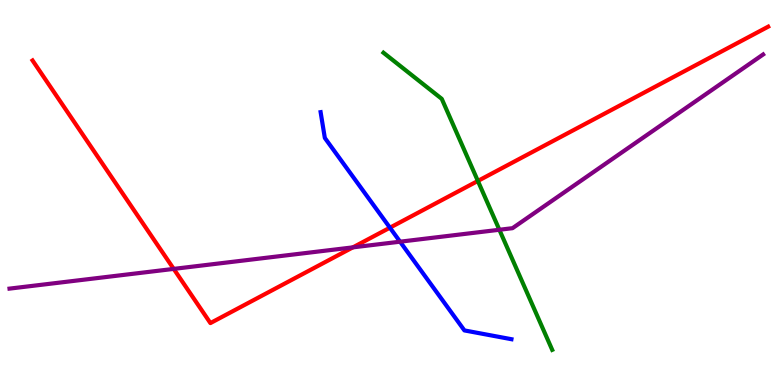[{'lines': ['blue', 'red'], 'intersections': [{'x': 5.03, 'y': 4.09}]}, {'lines': ['green', 'red'], 'intersections': [{'x': 6.17, 'y': 5.3}]}, {'lines': ['purple', 'red'], 'intersections': [{'x': 2.24, 'y': 3.02}, {'x': 4.55, 'y': 3.57}]}, {'lines': ['blue', 'green'], 'intersections': []}, {'lines': ['blue', 'purple'], 'intersections': [{'x': 5.16, 'y': 3.72}]}, {'lines': ['green', 'purple'], 'intersections': [{'x': 6.44, 'y': 4.03}]}]